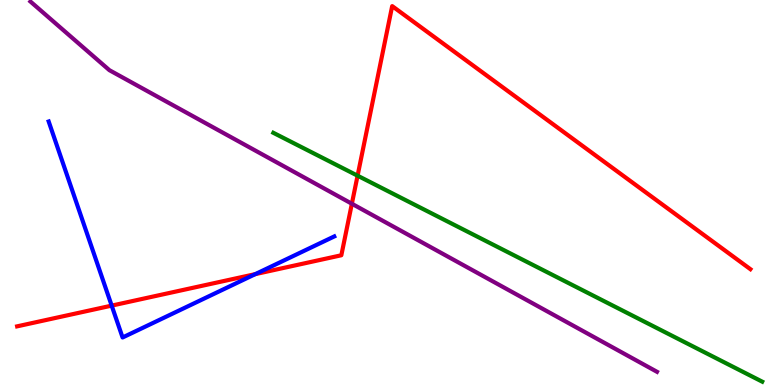[{'lines': ['blue', 'red'], 'intersections': [{'x': 1.44, 'y': 2.06}, {'x': 3.29, 'y': 2.88}]}, {'lines': ['green', 'red'], 'intersections': [{'x': 4.61, 'y': 5.44}]}, {'lines': ['purple', 'red'], 'intersections': [{'x': 4.54, 'y': 4.71}]}, {'lines': ['blue', 'green'], 'intersections': []}, {'lines': ['blue', 'purple'], 'intersections': []}, {'lines': ['green', 'purple'], 'intersections': []}]